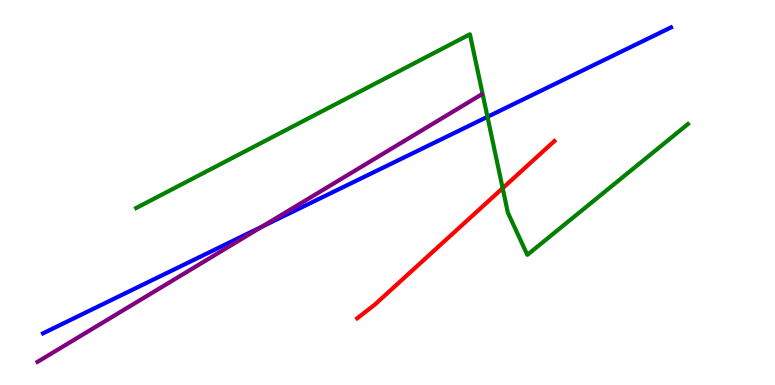[{'lines': ['blue', 'red'], 'intersections': []}, {'lines': ['green', 'red'], 'intersections': [{'x': 6.49, 'y': 5.11}]}, {'lines': ['purple', 'red'], 'intersections': []}, {'lines': ['blue', 'green'], 'intersections': [{'x': 6.29, 'y': 6.97}]}, {'lines': ['blue', 'purple'], 'intersections': [{'x': 3.38, 'y': 4.11}]}, {'lines': ['green', 'purple'], 'intersections': []}]